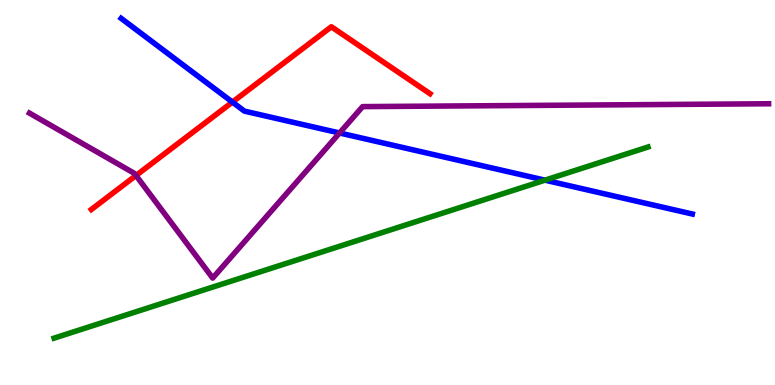[{'lines': ['blue', 'red'], 'intersections': [{'x': 3.0, 'y': 7.35}]}, {'lines': ['green', 'red'], 'intersections': []}, {'lines': ['purple', 'red'], 'intersections': [{'x': 1.75, 'y': 5.44}]}, {'lines': ['blue', 'green'], 'intersections': [{'x': 7.03, 'y': 5.32}]}, {'lines': ['blue', 'purple'], 'intersections': [{'x': 4.38, 'y': 6.55}]}, {'lines': ['green', 'purple'], 'intersections': []}]